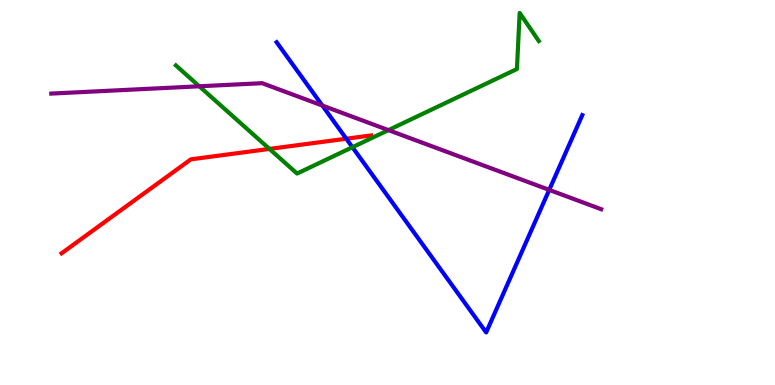[{'lines': ['blue', 'red'], 'intersections': [{'x': 4.47, 'y': 6.4}]}, {'lines': ['green', 'red'], 'intersections': [{'x': 3.48, 'y': 6.13}]}, {'lines': ['purple', 'red'], 'intersections': []}, {'lines': ['blue', 'green'], 'intersections': [{'x': 4.55, 'y': 6.18}]}, {'lines': ['blue', 'purple'], 'intersections': [{'x': 4.16, 'y': 7.26}, {'x': 7.09, 'y': 5.07}]}, {'lines': ['green', 'purple'], 'intersections': [{'x': 2.57, 'y': 7.76}, {'x': 5.01, 'y': 6.62}]}]